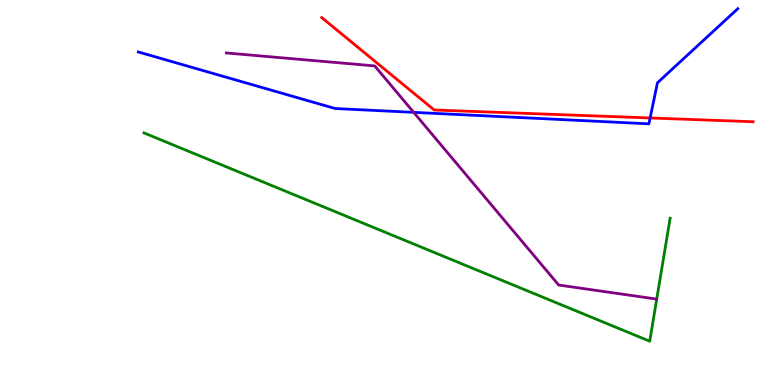[{'lines': ['blue', 'red'], 'intersections': [{'x': 8.39, 'y': 6.94}]}, {'lines': ['green', 'red'], 'intersections': []}, {'lines': ['purple', 'red'], 'intersections': []}, {'lines': ['blue', 'green'], 'intersections': []}, {'lines': ['blue', 'purple'], 'intersections': [{'x': 5.34, 'y': 7.08}]}, {'lines': ['green', 'purple'], 'intersections': []}]